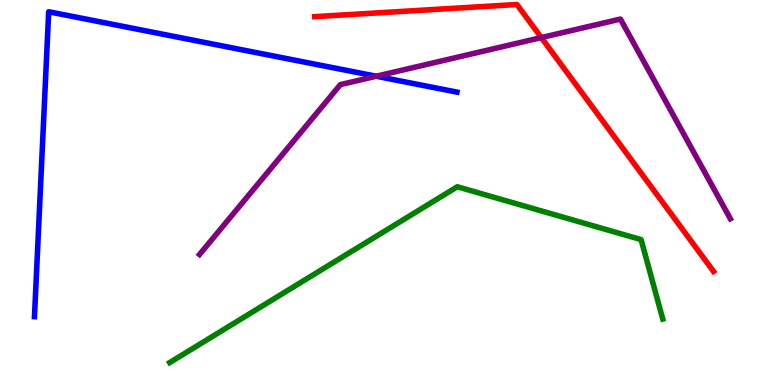[{'lines': ['blue', 'red'], 'intersections': []}, {'lines': ['green', 'red'], 'intersections': []}, {'lines': ['purple', 'red'], 'intersections': [{'x': 6.98, 'y': 9.02}]}, {'lines': ['blue', 'green'], 'intersections': []}, {'lines': ['blue', 'purple'], 'intersections': [{'x': 4.85, 'y': 8.02}]}, {'lines': ['green', 'purple'], 'intersections': []}]